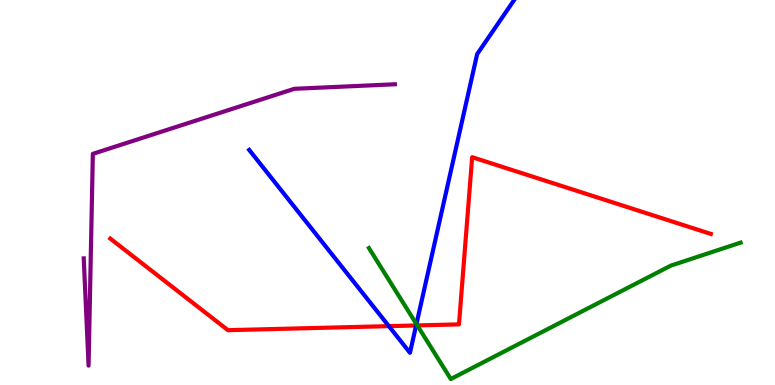[{'lines': ['blue', 'red'], 'intersections': [{'x': 5.02, 'y': 1.53}, {'x': 5.37, 'y': 1.55}]}, {'lines': ['green', 'red'], 'intersections': [{'x': 5.38, 'y': 1.55}]}, {'lines': ['purple', 'red'], 'intersections': []}, {'lines': ['blue', 'green'], 'intersections': [{'x': 5.37, 'y': 1.58}]}, {'lines': ['blue', 'purple'], 'intersections': []}, {'lines': ['green', 'purple'], 'intersections': []}]